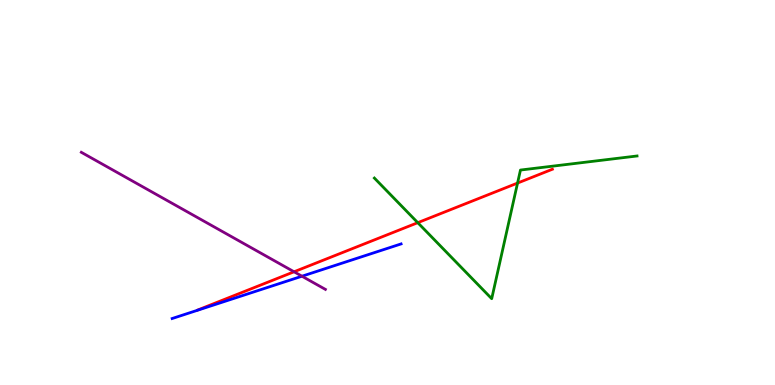[{'lines': ['blue', 'red'], 'intersections': []}, {'lines': ['green', 'red'], 'intersections': [{'x': 5.39, 'y': 4.22}, {'x': 6.68, 'y': 5.25}]}, {'lines': ['purple', 'red'], 'intersections': [{'x': 3.79, 'y': 2.94}]}, {'lines': ['blue', 'green'], 'intersections': []}, {'lines': ['blue', 'purple'], 'intersections': [{'x': 3.9, 'y': 2.83}]}, {'lines': ['green', 'purple'], 'intersections': []}]